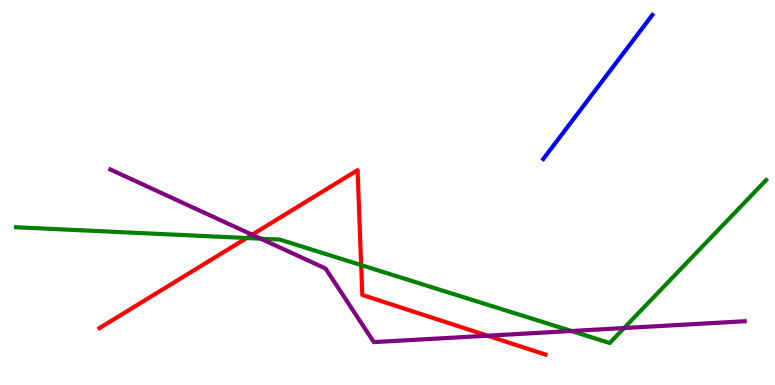[{'lines': ['blue', 'red'], 'intersections': []}, {'lines': ['green', 'red'], 'intersections': [{'x': 3.18, 'y': 3.82}, {'x': 4.66, 'y': 3.11}]}, {'lines': ['purple', 'red'], 'intersections': [{'x': 3.25, 'y': 3.9}, {'x': 6.29, 'y': 1.28}]}, {'lines': ['blue', 'green'], 'intersections': []}, {'lines': ['blue', 'purple'], 'intersections': []}, {'lines': ['green', 'purple'], 'intersections': [{'x': 3.36, 'y': 3.8}, {'x': 7.37, 'y': 1.4}, {'x': 8.05, 'y': 1.48}]}]